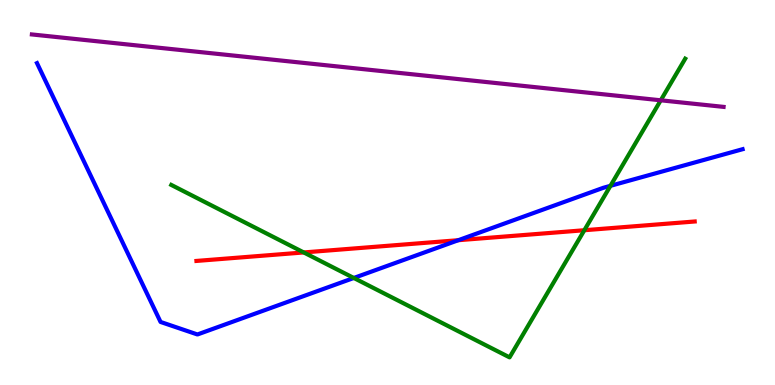[{'lines': ['blue', 'red'], 'intersections': [{'x': 5.91, 'y': 3.76}]}, {'lines': ['green', 'red'], 'intersections': [{'x': 3.92, 'y': 3.44}, {'x': 7.54, 'y': 4.02}]}, {'lines': ['purple', 'red'], 'intersections': []}, {'lines': ['blue', 'green'], 'intersections': [{'x': 4.57, 'y': 2.78}, {'x': 7.88, 'y': 5.17}]}, {'lines': ['blue', 'purple'], 'intersections': []}, {'lines': ['green', 'purple'], 'intersections': [{'x': 8.53, 'y': 7.39}]}]